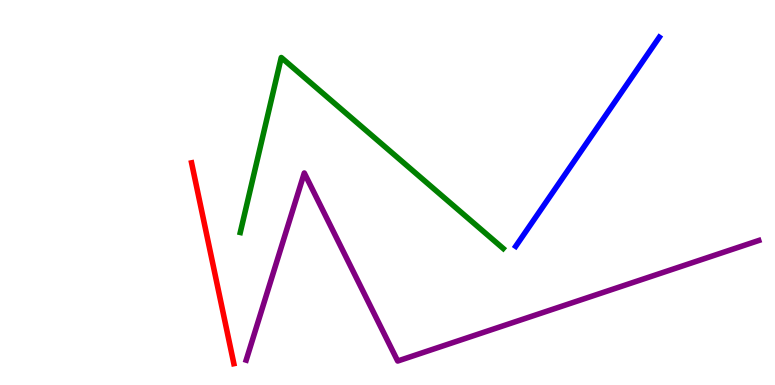[{'lines': ['blue', 'red'], 'intersections': []}, {'lines': ['green', 'red'], 'intersections': []}, {'lines': ['purple', 'red'], 'intersections': []}, {'lines': ['blue', 'green'], 'intersections': []}, {'lines': ['blue', 'purple'], 'intersections': []}, {'lines': ['green', 'purple'], 'intersections': []}]